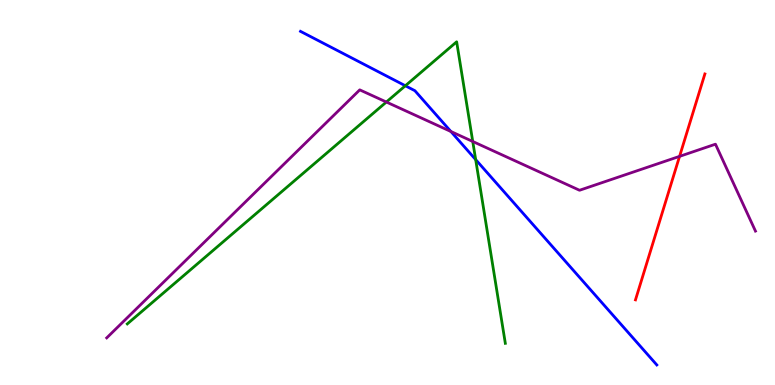[{'lines': ['blue', 'red'], 'intersections': []}, {'lines': ['green', 'red'], 'intersections': []}, {'lines': ['purple', 'red'], 'intersections': [{'x': 8.77, 'y': 5.94}]}, {'lines': ['blue', 'green'], 'intersections': [{'x': 5.23, 'y': 7.77}, {'x': 6.14, 'y': 5.85}]}, {'lines': ['blue', 'purple'], 'intersections': [{'x': 5.82, 'y': 6.58}]}, {'lines': ['green', 'purple'], 'intersections': [{'x': 4.99, 'y': 7.35}, {'x': 6.1, 'y': 6.33}]}]